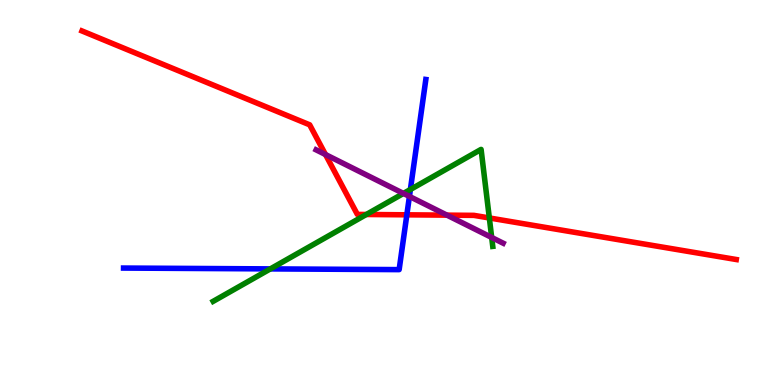[{'lines': ['blue', 'red'], 'intersections': [{'x': 5.25, 'y': 4.42}]}, {'lines': ['green', 'red'], 'intersections': [{'x': 4.73, 'y': 4.43}, {'x': 6.31, 'y': 4.34}]}, {'lines': ['purple', 'red'], 'intersections': [{'x': 4.2, 'y': 5.99}, {'x': 5.77, 'y': 4.41}]}, {'lines': ['blue', 'green'], 'intersections': [{'x': 3.49, 'y': 3.02}, {'x': 5.3, 'y': 5.08}]}, {'lines': ['blue', 'purple'], 'intersections': [{'x': 5.28, 'y': 4.9}]}, {'lines': ['green', 'purple'], 'intersections': [{'x': 5.21, 'y': 4.98}, {'x': 6.34, 'y': 3.83}]}]